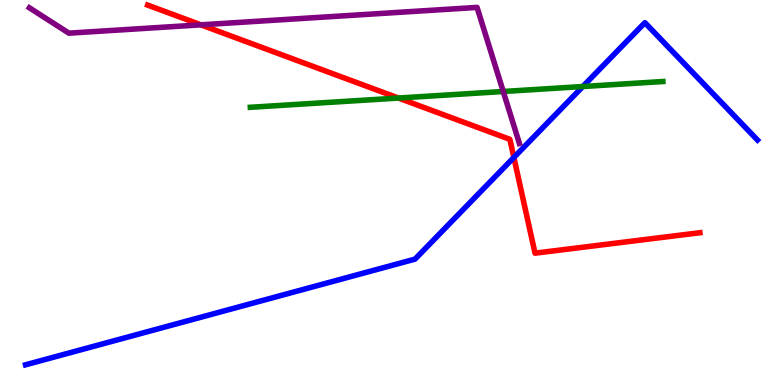[{'lines': ['blue', 'red'], 'intersections': [{'x': 6.63, 'y': 5.91}]}, {'lines': ['green', 'red'], 'intersections': [{'x': 5.14, 'y': 7.45}]}, {'lines': ['purple', 'red'], 'intersections': [{'x': 2.59, 'y': 9.35}]}, {'lines': ['blue', 'green'], 'intersections': [{'x': 7.52, 'y': 7.75}]}, {'lines': ['blue', 'purple'], 'intersections': []}, {'lines': ['green', 'purple'], 'intersections': [{'x': 6.49, 'y': 7.62}]}]